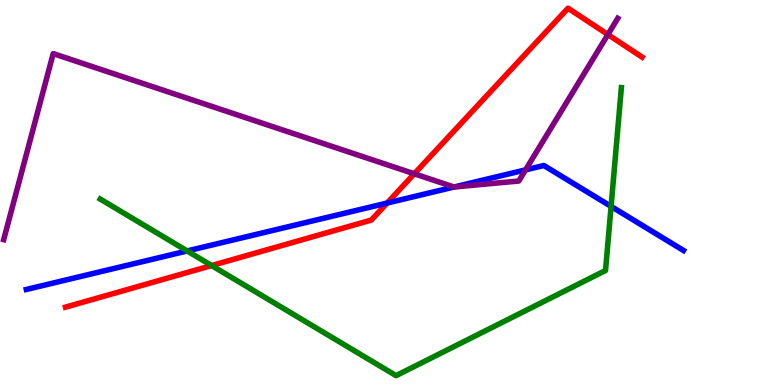[{'lines': ['blue', 'red'], 'intersections': [{'x': 4.99, 'y': 4.73}]}, {'lines': ['green', 'red'], 'intersections': [{'x': 2.73, 'y': 3.1}]}, {'lines': ['purple', 'red'], 'intersections': [{'x': 5.35, 'y': 5.49}, {'x': 7.84, 'y': 9.1}]}, {'lines': ['blue', 'green'], 'intersections': [{'x': 2.41, 'y': 3.48}, {'x': 7.88, 'y': 4.64}]}, {'lines': ['blue', 'purple'], 'intersections': [{'x': 5.86, 'y': 5.14}, {'x': 6.78, 'y': 5.59}]}, {'lines': ['green', 'purple'], 'intersections': []}]